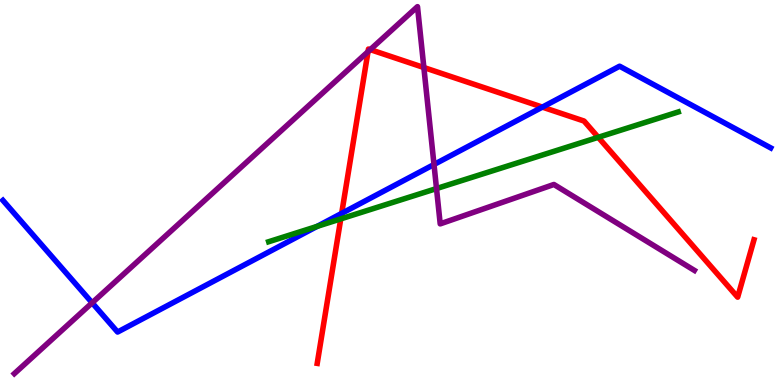[{'lines': ['blue', 'red'], 'intersections': [{'x': 4.41, 'y': 4.46}, {'x': 7.0, 'y': 7.22}]}, {'lines': ['green', 'red'], 'intersections': [{'x': 4.4, 'y': 4.31}, {'x': 7.72, 'y': 6.43}]}, {'lines': ['purple', 'red'], 'intersections': [{'x': 4.75, 'y': 8.66}, {'x': 4.78, 'y': 8.71}, {'x': 5.47, 'y': 8.25}]}, {'lines': ['blue', 'green'], 'intersections': [{'x': 4.09, 'y': 4.12}]}, {'lines': ['blue', 'purple'], 'intersections': [{'x': 1.19, 'y': 2.13}, {'x': 5.6, 'y': 5.73}]}, {'lines': ['green', 'purple'], 'intersections': [{'x': 5.63, 'y': 5.1}]}]